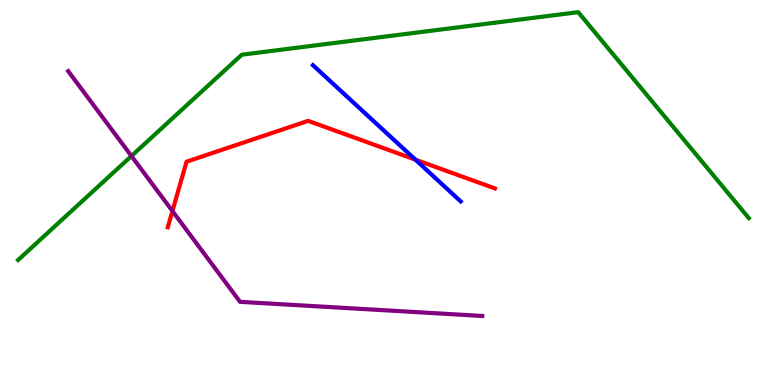[{'lines': ['blue', 'red'], 'intersections': [{'x': 5.36, 'y': 5.85}]}, {'lines': ['green', 'red'], 'intersections': []}, {'lines': ['purple', 'red'], 'intersections': [{'x': 2.22, 'y': 4.52}]}, {'lines': ['blue', 'green'], 'intersections': []}, {'lines': ['blue', 'purple'], 'intersections': []}, {'lines': ['green', 'purple'], 'intersections': [{'x': 1.7, 'y': 5.95}]}]